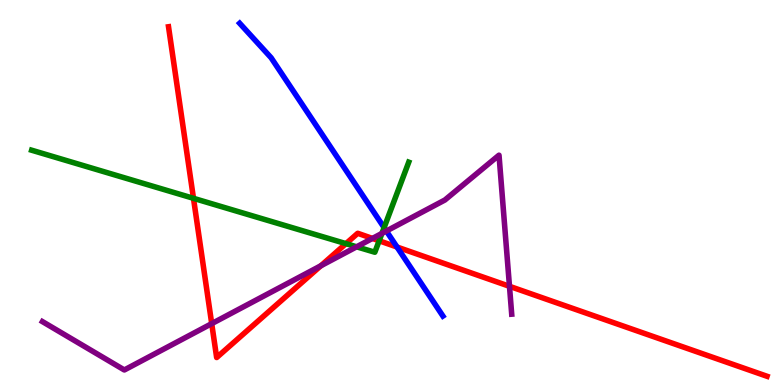[{'lines': ['blue', 'red'], 'intersections': [{'x': 5.12, 'y': 3.58}]}, {'lines': ['green', 'red'], 'intersections': [{'x': 2.5, 'y': 4.85}, {'x': 4.46, 'y': 3.67}, {'x': 4.89, 'y': 3.75}]}, {'lines': ['purple', 'red'], 'intersections': [{'x': 2.73, 'y': 1.59}, {'x': 4.14, 'y': 3.1}, {'x': 4.81, 'y': 3.81}, {'x': 6.57, 'y': 2.56}]}, {'lines': ['blue', 'green'], 'intersections': [{'x': 4.96, 'y': 4.09}]}, {'lines': ['blue', 'purple'], 'intersections': [{'x': 4.99, 'y': 4.0}]}, {'lines': ['green', 'purple'], 'intersections': [{'x': 4.6, 'y': 3.59}, {'x': 4.93, 'y': 3.94}]}]